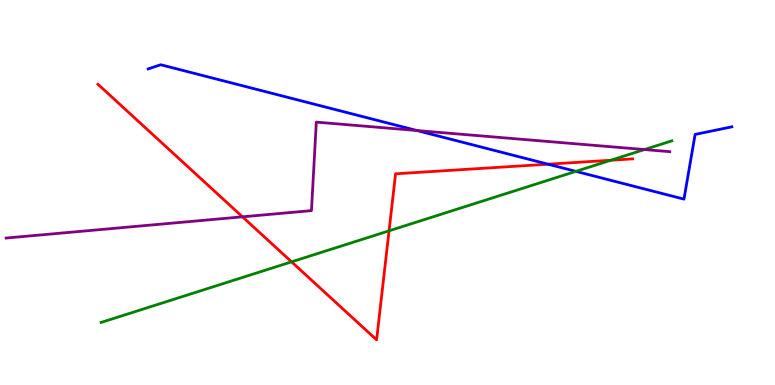[{'lines': ['blue', 'red'], 'intersections': [{'x': 7.07, 'y': 5.74}]}, {'lines': ['green', 'red'], 'intersections': [{'x': 3.76, 'y': 3.2}, {'x': 5.02, 'y': 4.0}, {'x': 7.88, 'y': 5.84}]}, {'lines': ['purple', 'red'], 'intersections': [{'x': 3.13, 'y': 4.37}]}, {'lines': ['blue', 'green'], 'intersections': [{'x': 7.43, 'y': 5.55}]}, {'lines': ['blue', 'purple'], 'intersections': [{'x': 5.38, 'y': 6.61}]}, {'lines': ['green', 'purple'], 'intersections': [{'x': 8.32, 'y': 6.12}]}]